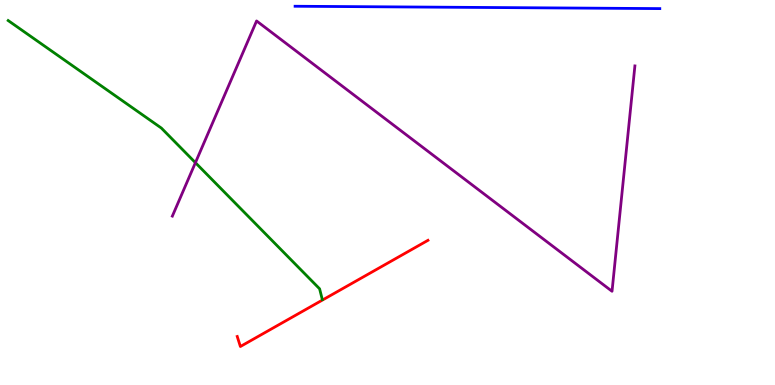[{'lines': ['blue', 'red'], 'intersections': []}, {'lines': ['green', 'red'], 'intersections': []}, {'lines': ['purple', 'red'], 'intersections': []}, {'lines': ['blue', 'green'], 'intersections': []}, {'lines': ['blue', 'purple'], 'intersections': []}, {'lines': ['green', 'purple'], 'intersections': [{'x': 2.52, 'y': 5.77}]}]